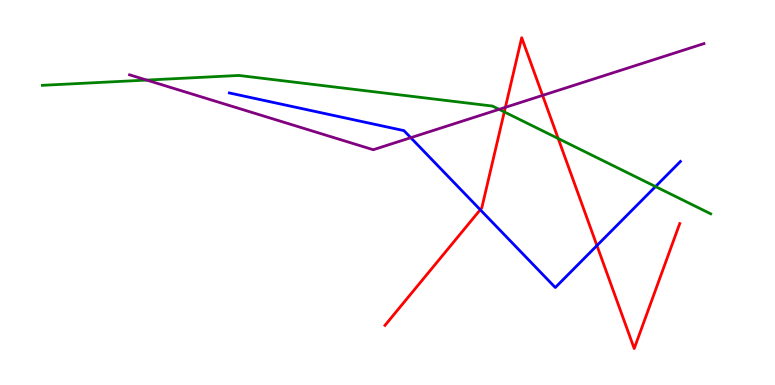[{'lines': ['blue', 'red'], 'intersections': [{'x': 6.2, 'y': 4.55}, {'x': 7.7, 'y': 3.62}]}, {'lines': ['green', 'red'], 'intersections': [{'x': 6.51, 'y': 7.09}, {'x': 7.2, 'y': 6.4}]}, {'lines': ['purple', 'red'], 'intersections': [{'x': 6.52, 'y': 7.21}, {'x': 7.0, 'y': 7.52}]}, {'lines': ['blue', 'green'], 'intersections': [{'x': 8.46, 'y': 5.15}]}, {'lines': ['blue', 'purple'], 'intersections': [{'x': 5.3, 'y': 6.42}]}, {'lines': ['green', 'purple'], 'intersections': [{'x': 1.89, 'y': 7.92}, {'x': 6.44, 'y': 7.16}]}]